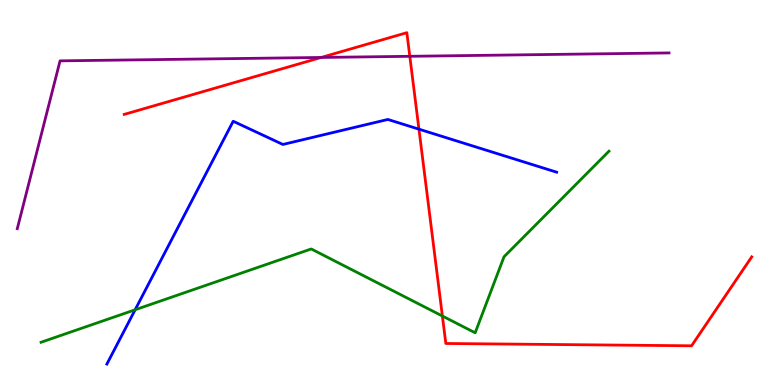[{'lines': ['blue', 'red'], 'intersections': [{'x': 5.41, 'y': 6.64}]}, {'lines': ['green', 'red'], 'intersections': [{'x': 5.71, 'y': 1.79}]}, {'lines': ['purple', 'red'], 'intersections': [{'x': 4.14, 'y': 8.51}, {'x': 5.29, 'y': 8.54}]}, {'lines': ['blue', 'green'], 'intersections': [{'x': 1.74, 'y': 1.95}]}, {'lines': ['blue', 'purple'], 'intersections': []}, {'lines': ['green', 'purple'], 'intersections': []}]